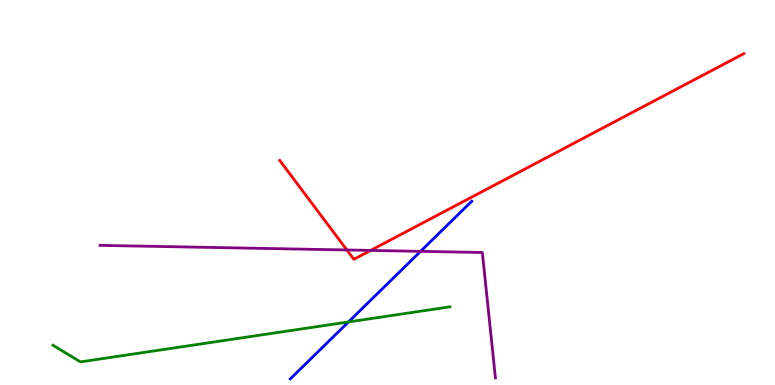[{'lines': ['blue', 'red'], 'intersections': []}, {'lines': ['green', 'red'], 'intersections': []}, {'lines': ['purple', 'red'], 'intersections': [{'x': 4.48, 'y': 3.51}, {'x': 4.78, 'y': 3.5}]}, {'lines': ['blue', 'green'], 'intersections': [{'x': 4.5, 'y': 1.64}]}, {'lines': ['blue', 'purple'], 'intersections': [{'x': 5.43, 'y': 3.47}]}, {'lines': ['green', 'purple'], 'intersections': []}]